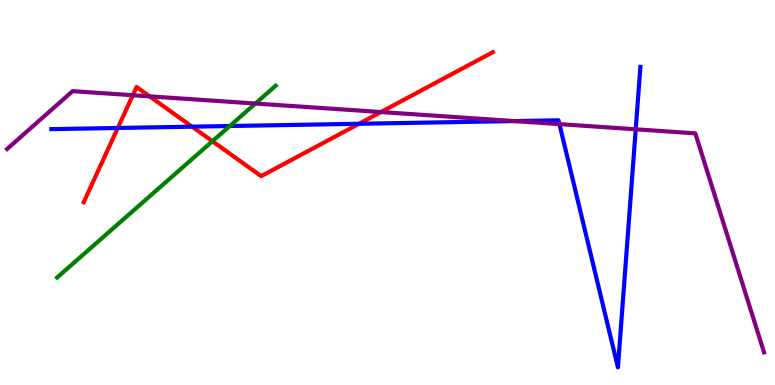[{'lines': ['blue', 'red'], 'intersections': [{'x': 1.52, 'y': 6.68}, {'x': 2.48, 'y': 6.71}, {'x': 4.63, 'y': 6.79}]}, {'lines': ['green', 'red'], 'intersections': [{'x': 2.74, 'y': 6.33}]}, {'lines': ['purple', 'red'], 'intersections': [{'x': 1.71, 'y': 7.53}, {'x': 1.93, 'y': 7.5}, {'x': 4.92, 'y': 7.09}]}, {'lines': ['blue', 'green'], 'intersections': [{'x': 2.96, 'y': 6.73}]}, {'lines': ['blue', 'purple'], 'intersections': [{'x': 6.64, 'y': 6.86}, {'x': 7.22, 'y': 6.78}, {'x': 8.2, 'y': 6.64}]}, {'lines': ['green', 'purple'], 'intersections': [{'x': 3.3, 'y': 7.31}]}]